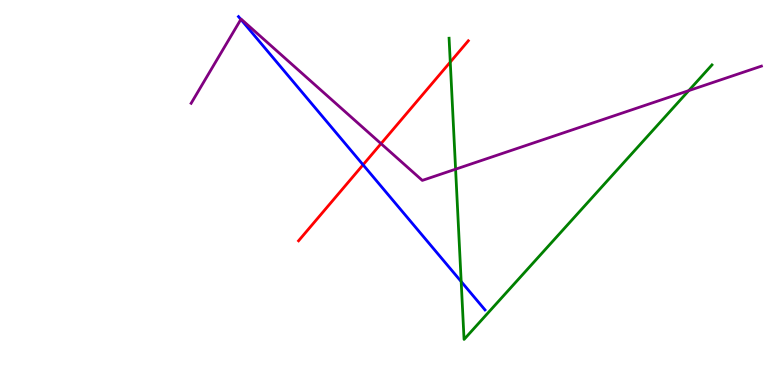[{'lines': ['blue', 'red'], 'intersections': [{'x': 4.68, 'y': 5.72}]}, {'lines': ['green', 'red'], 'intersections': [{'x': 5.81, 'y': 8.39}]}, {'lines': ['purple', 'red'], 'intersections': [{'x': 4.92, 'y': 6.27}]}, {'lines': ['blue', 'green'], 'intersections': [{'x': 5.95, 'y': 2.69}]}, {'lines': ['blue', 'purple'], 'intersections': [{'x': 3.11, 'y': 9.5}]}, {'lines': ['green', 'purple'], 'intersections': [{'x': 5.88, 'y': 5.61}, {'x': 8.89, 'y': 7.65}]}]